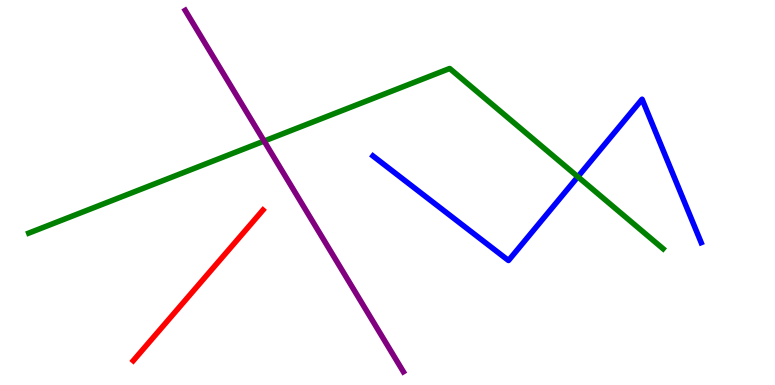[{'lines': ['blue', 'red'], 'intersections': []}, {'lines': ['green', 'red'], 'intersections': []}, {'lines': ['purple', 'red'], 'intersections': []}, {'lines': ['blue', 'green'], 'intersections': [{'x': 7.46, 'y': 5.41}]}, {'lines': ['blue', 'purple'], 'intersections': []}, {'lines': ['green', 'purple'], 'intersections': [{'x': 3.41, 'y': 6.34}]}]